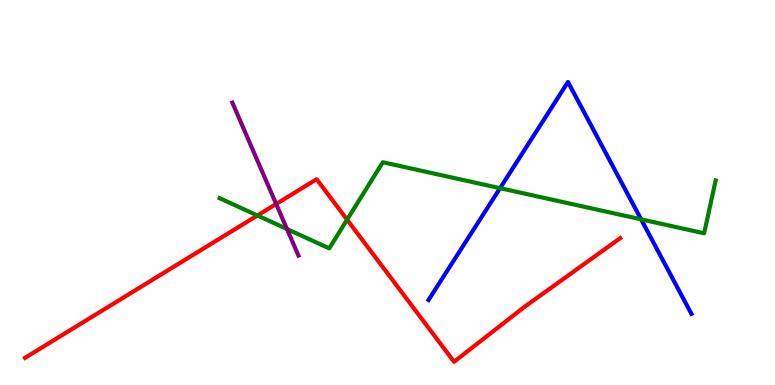[{'lines': ['blue', 'red'], 'intersections': []}, {'lines': ['green', 'red'], 'intersections': [{'x': 3.32, 'y': 4.4}, {'x': 4.48, 'y': 4.29}]}, {'lines': ['purple', 'red'], 'intersections': [{'x': 3.56, 'y': 4.7}]}, {'lines': ['blue', 'green'], 'intersections': [{'x': 6.45, 'y': 5.11}, {'x': 8.27, 'y': 4.3}]}, {'lines': ['blue', 'purple'], 'intersections': []}, {'lines': ['green', 'purple'], 'intersections': [{'x': 3.7, 'y': 4.05}]}]